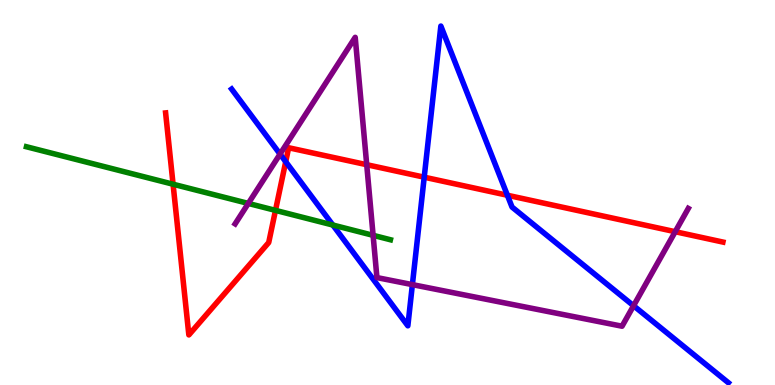[{'lines': ['blue', 'red'], 'intersections': [{'x': 3.69, 'y': 5.8}, {'x': 5.47, 'y': 5.4}, {'x': 6.55, 'y': 4.93}]}, {'lines': ['green', 'red'], 'intersections': [{'x': 2.23, 'y': 5.22}, {'x': 3.55, 'y': 4.54}]}, {'lines': ['purple', 'red'], 'intersections': [{'x': 4.73, 'y': 5.72}, {'x': 8.71, 'y': 3.98}]}, {'lines': ['blue', 'green'], 'intersections': [{'x': 4.29, 'y': 4.15}]}, {'lines': ['blue', 'purple'], 'intersections': [{'x': 3.61, 'y': 6.0}, {'x': 5.32, 'y': 2.61}, {'x': 8.18, 'y': 2.06}]}, {'lines': ['green', 'purple'], 'intersections': [{'x': 3.2, 'y': 4.72}, {'x': 4.81, 'y': 3.89}]}]